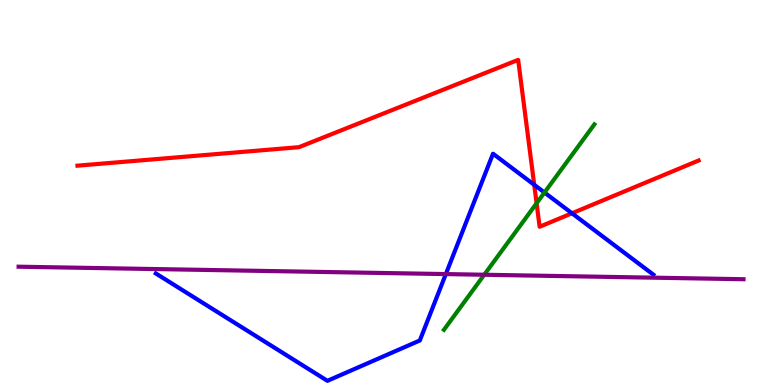[{'lines': ['blue', 'red'], 'intersections': [{'x': 6.89, 'y': 5.2}, {'x': 7.38, 'y': 4.46}]}, {'lines': ['green', 'red'], 'intersections': [{'x': 6.92, 'y': 4.72}]}, {'lines': ['purple', 'red'], 'intersections': []}, {'lines': ['blue', 'green'], 'intersections': [{'x': 7.03, 'y': 5.0}]}, {'lines': ['blue', 'purple'], 'intersections': [{'x': 5.75, 'y': 2.88}]}, {'lines': ['green', 'purple'], 'intersections': [{'x': 6.25, 'y': 2.86}]}]